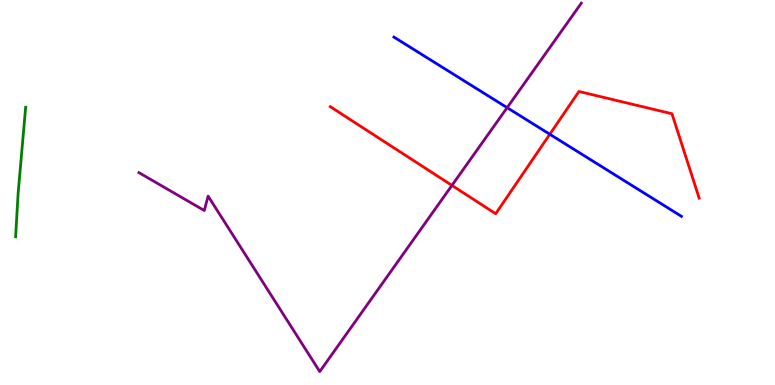[{'lines': ['blue', 'red'], 'intersections': [{'x': 7.09, 'y': 6.51}]}, {'lines': ['green', 'red'], 'intersections': []}, {'lines': ['purple', 'red'], 'intersections': [{'x': 5.83, 'y': 5.18}]}, {'lines': ['blue', 'green'], 'intersections': []}, {'lines': ['blue', 'purple'], 'intersections': [{'x': 6.54, 'y': 7.2}]}, {'lines': ['green', 'purple'], 'intersections': []}]